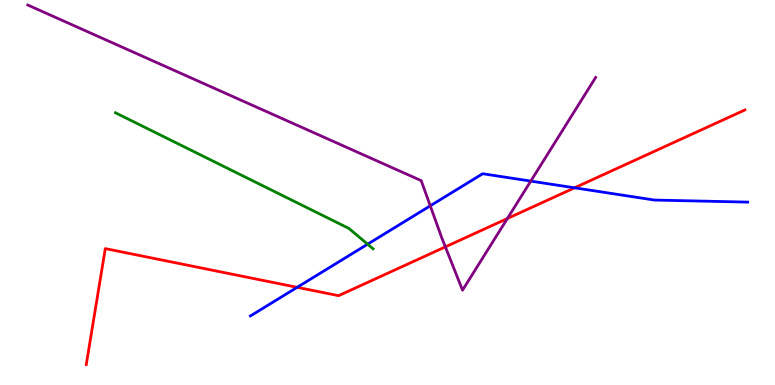[{'lines': ['blue', 'red'], 'intersections': [{'x': 3.83, 'y': 2.54}, {'x': 7.41, 'y': 5.12}]}, {'lines': ['green', 'red'], 'intersections': []}, {'lines': ['purple', 'red'], 'intersections': [{'x': 5.75, 'y': 3.59}, {'x': 6.55, 'y': 4.32}]}, {'lines': ['blue', 'green'], 'intersections': [{'x': 4.74, 'y': 3.66}]}, {'lines': ['blue', 'purple'], 'intersections': [{'x': 5.55, 'y': 4.65}, {'x': 6.85, 'y': 5.3}]}, {'lines': ['green', 'purple'], 'intersections': []}]